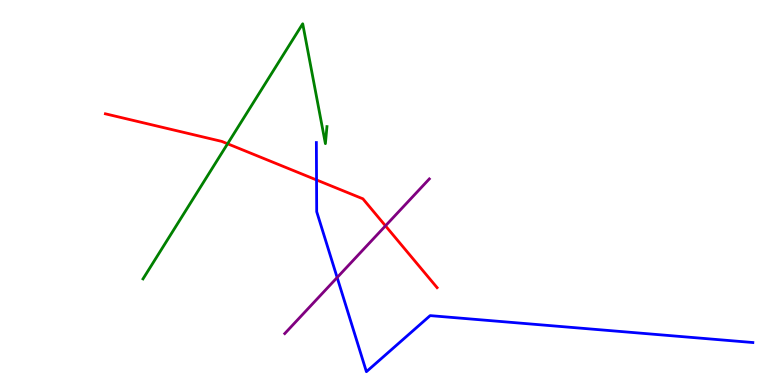[{'lines': ['blue', 'red'], 'intersections': [{'x': 4.08, 'y': 5.33}]}, {'lines': ['green', 'red'], 'intersections': [{'x': 2.94, 'y': 6.27}]}, {'lines': ['purple', 'red'], 'intersections': [{'x': 4.97, 'y': 4.13}]}, {'lines': ['blue', 'green'], 'intersections': []}, {'lines': ['blue', 'purple'], 'intersections': [{'x': 4.35, 'y': 2.79}]}, {'lines': ['green', 'purple'], 'intersections': []}]